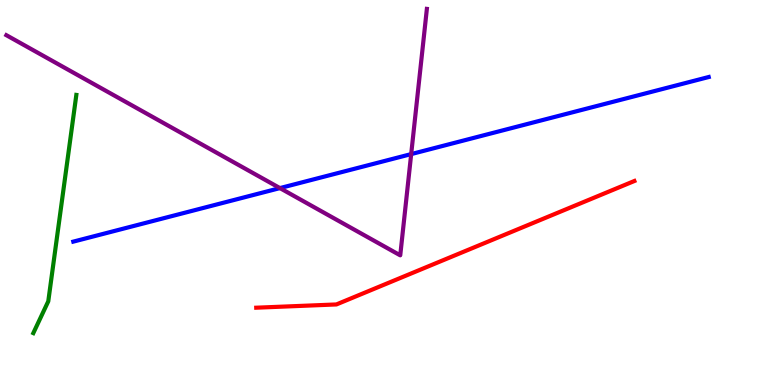[{'lines': ['blue', 'red'], 'intersections': []}, {'lines': ['green', 'red'], 'intersections': []}, {'lines': ['purple', 'red'], 'intersections': []}, {'lines': ['blue', 'green'], 'intersections': []}, {'lines': ['blue', 'purple'], 'intersections': [{'x': 3.61, 'y': 5.11}, {'x': 5.31, 'y': 6.0}]}, {'lines': ['green', 'purple'], 'intersections': []}]